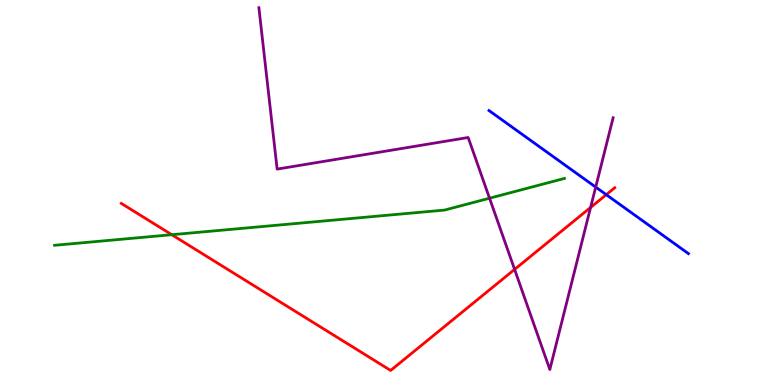[{'lines': ['blue', 'red'], 'intersections': [{'x': 7.82, 'y': 4.94}]}, {'lines': ['green', 'red'], 'intersections': [{'x': 2.22, 'y': 3.9}]}, {'lines': ['purple', 'red'], 'intersections': [{'x': 6.64, 'y': 3.0}, {'x': 7.62, 'y': 4.61}]}, {'lines': ['blue', 'green'], 'intersections': []}, {'lines': ['blue', 'purple'], 'intersections': [{'x': 7.69, 'y': 5.14}]}, {'lines': ['green', 'purple'], 'intersections': [{'x': 6.32, 'y': 4.85}]}]